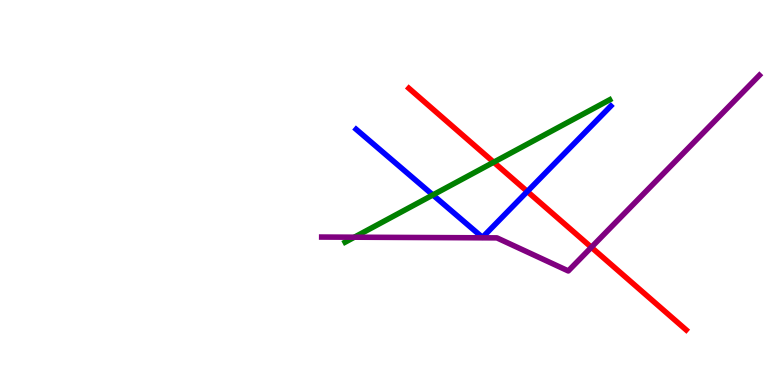[{'lines': ['blue', 'red'], 'intersections': [{'x': 6.8, 'y': 5.03}]}, {'lines': ['green', 'red'], 'intersections': [{'x': 6.37, 'y': 5.79}]}, {'lines': ['purple', 'red'], 'intersections': [{'x': 7.63, 'y': 3.58}]}, {'lines': ['blue', 'green'], 'intersections': [{'x': 5.59, 'y': 4.94}]}, {'lines': ['blue', 'purple'], 'intersections': []}, {'lines': ['green', 'purple'], 'intersections': [{'x': 4.57, 'y': 3.84}]}]